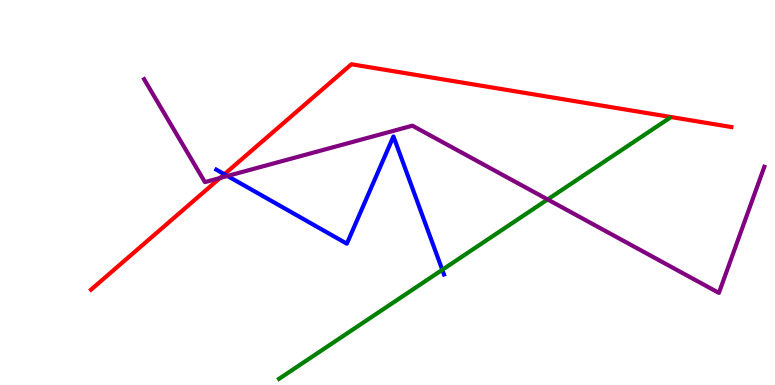[{'lines': ['blue', 'red'], 'intersections': [{'x': 2.9, 'y': 5.47}]}, {'lines': ['green', 'red'], 'intersections': []}, {'lines': ['purple', 'red'], 'intersections': [{'x': 2.84, 'y': 5.38}]}, {'lines': ['blue', 'green'], 'intersections': [{'x': 5.71, 'y': 2.99}]}, {'lines': ['blue', 'purple'], 'intersections': [{'x': 2.94, 'y': 5.43}]}, {'lines': ['green', 'purple'], 'intersections': [{'x': 7.07, 'y': 4.82}]}]